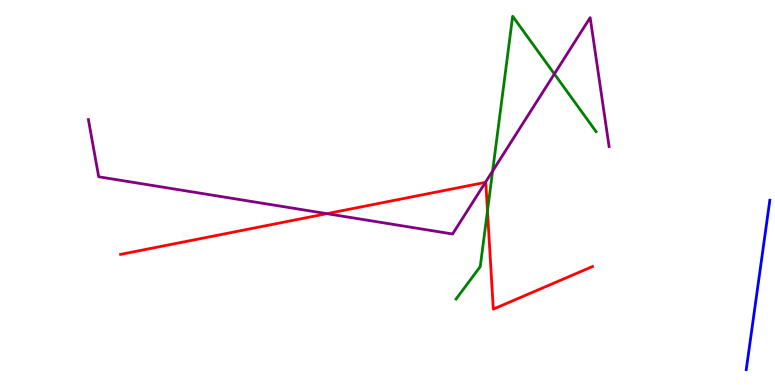[{'lines': ['blue', 'red'], 'intersections': []}, {'lines': ['green', 'red'], 'intersections': [{'x': 6.29, 'y': 4.52}]}, {'lines': ['purple', 'red'], 'intersections': [{'x': 4.22, 'y': 4.45}, {'x': 6.26, 'y': 5.26}]}, {'lines': ['blue', 'green'], 'intersections': []}, {'lines': ['blue', 'purple'], 'intersections': []}, {'lines': ['green', 'purple'], 'intersections': [{'x': 6.36, 'y': 5.56}, {'x': 7.15, 'y': 8.08}]}]